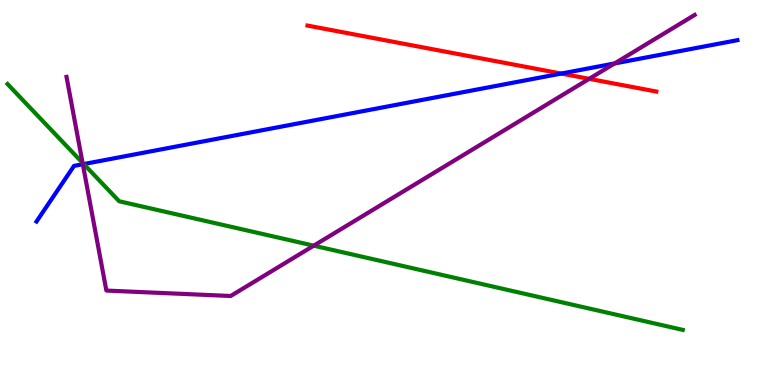[{'lines': ['blue', 'red'], 'intersections': [{'x': 7.24, 'y': 8.09}]}, {'lines': ['green', 'red'], 'intersections': []}, {'lines': ['purple', 'red'], 'intersections': [{'x': 7.6, 'y': 7.95}]}, {'lines': ['blue', 'green'], 'intersections': [{'x': 1.08, 'y': 5.74}]}, {'lines': ['blue', 'purple'], 'intersections': [{'x': 1.07, 'y': 5.73}, {'x': 7.93, 'y': 8.35}]}, {'lines': ['green', 'purple'], 'intersections': [{'x': 1.07, 'y': 5.77}, {'x': 4.05, 'y': 3.62}]}]